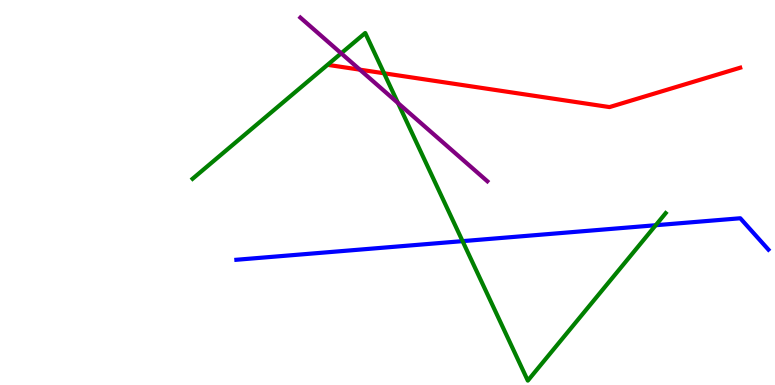[{'lines': ['blue', 'red'], 'intersections': []}, {'lines': ['green', 'red'], 'intersections': [{'x': 4.96, 'y': 8.1}]}, {'lines': ['purple', 'red'], 'intersections': [{'x': 4.64, 'y': 8.19}]}, {'lines': ['blue', 'green'], 'intersections': [{'x': 5.97, 'y': 3.74}, {'x': 8.46, 'y': 4.15}]}, {'lines': ['blue', 'purple'], 'intersections': []}, {'lines': ['green', 'purple'], 'intersections': [{'x': 4.4, 'y': 8.62}, {'x': 5.14, 'y': 7.32}]}]